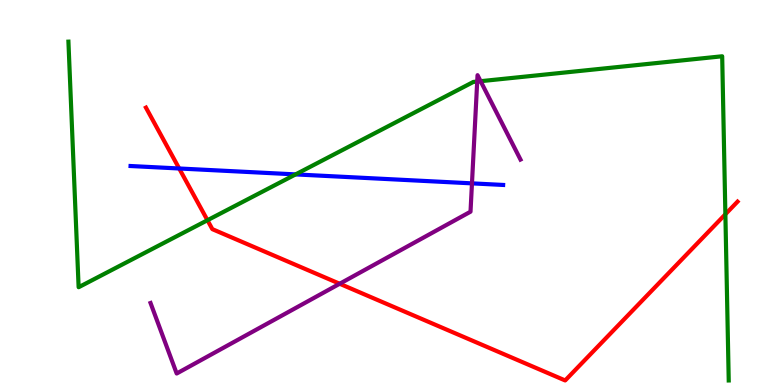[{'lines': ['blue', 'red'], 'intersections': [{'x': 2.31, 'y': 5.62}]}, {'lines': ['green', 'red'], 'intersections': [{'x': 2.68, 'y': 4.28}, {'x': 9.36, 'y': 4.43}]}, {'lines': ['purple', 'red'], 'intersections': [{'x': 4.38, 'y': 2.63}]}, {'lines': ['blue', 'green'], 'intersections': [{'x': 3.81, 'y': 5.47}]}, {'lines': ['blue', 'purple'], 'intersections': [{'x': 6.09, 'y': 5.24}]}, {'lines': ['green', 'purple'], 'intersections': [{'x': 6.16, 'y': 7.88}, {'x': 6.2, 'y': 7.89}]}]